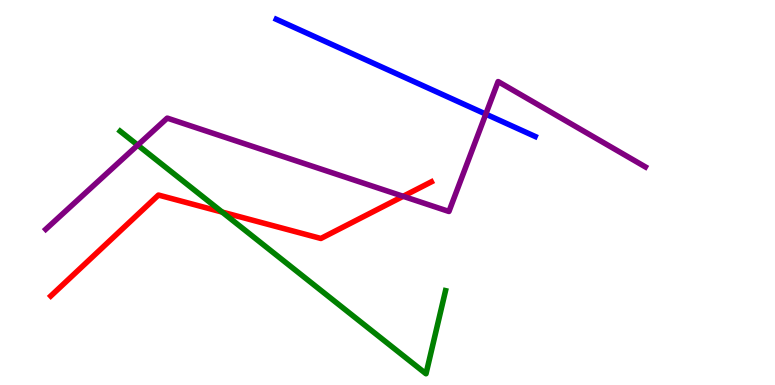[{'lines': ['blue', 'red'], 'intersections': []}, {'lines': ['green', 'red'], 'intersections': [{'x': 2.87, 'y': 4.49}]}, {'lines': ['purple', 'red'], 'intersections': [{'x': 5.2, 'y': 4.9}]}, {'lines': ['blue', 'green'], 'intersections': []}, {'lines': ['blue', 'purple'], 'intersections': [{'x': 6.27, 'y': 7.04}]}, {'lines': ['green', 'purple'], 'intersections': [{'x': 1.78, 'y': 6.23}]}]